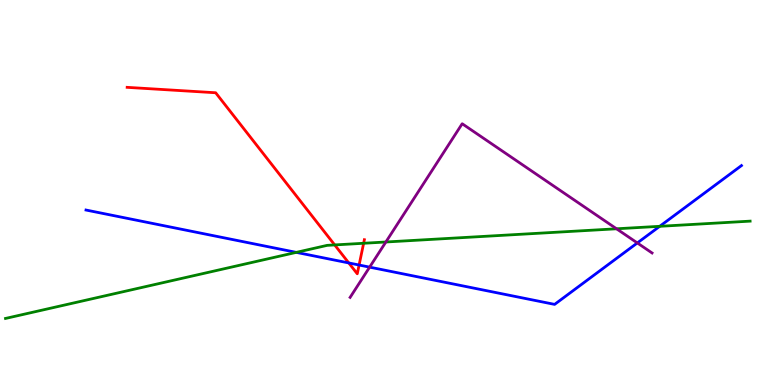[{'lines': ['blue', 'red'], 'intersections': [{'x': 4.5, 'y': 3.17}, {'x': 4.63, 'y': 3.12}]}, {'lines': ['green', 'red'], 'intersections': [{'x': 4.32, 'y': 3.64}, {'x': 4.69, 'y': 3.68}]}, {'lines': ['purple', 'red'], 'intersections': []}, {'lines': ['blue', 'green'], 'intersections': [{'x': 3.82, 'y': 3.44}, {'x': 8.51, 'y': 4.12}]}, {'lines': ['blue', 'purple'], 'intersections': [{'x': 4.77, 'y': 3.06}, {'x': 8.22, 'y': 3.69}]}, {'lines': ['green', 'purple'], 'intersections': [{'x': 4.98, 'y': 3.71}, {'x': 7.96, 'y': 4.06}]}]